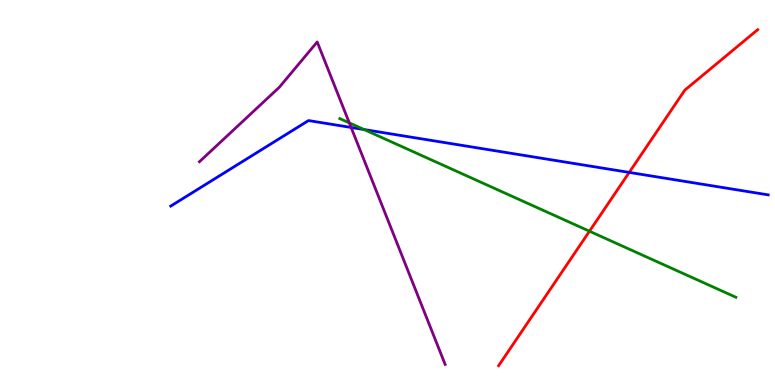[{'lines': ['blue', 'red'], 'intersections': [{'x': 8.12, 'y': 5.52}]}, {'lines': ['green', 'red'], 'intersections': [{'x': 7.61, 'y': 3.99}]}, {'lines': ['purple', 'red'], 'intersections': []}, {'lines': ['blue', 'green'], 'intersections': [{'x': 4.7, 'y': 6.64}]}, {'lines': ['blue', 'purple'], 'intersections': [{'x': 4.53, 'y': 6.69}]}, {'lines': ['green', 'purple'], 'intersections': [{'x': 4.51, 'y': 6.81}]}]